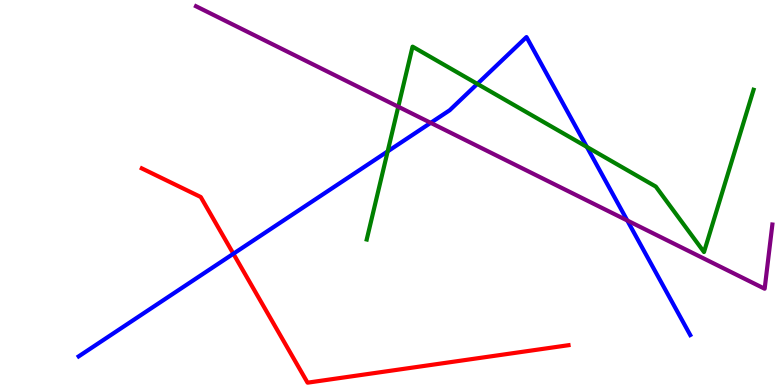[{'lines': ['blue', 'red'], 'intersections': [{'x': 3.01, 'y': 3.41}]}, {'lines': ['green', 'red'], 'intersections': []}, {'lines': ['purple', 'red'], 'intersections': []}, {'lines': ['blue', 'green'], 'intersections': [{'x': 5.0, 'y': 6.07}, {'x': 6.16, 'y': 7.82}, {'x': 7.57, 'y': 6.18}]}, {'lines': ['blue', 'purple'], 'intersections': [{'x': 5.56, 'y': 6.81}, {'x': 8.09, 'y': 4.27}]}, {'lines': ['green', 'purple'], 'intersections': [{'x': 5.14, 'y': 7.23}]}]